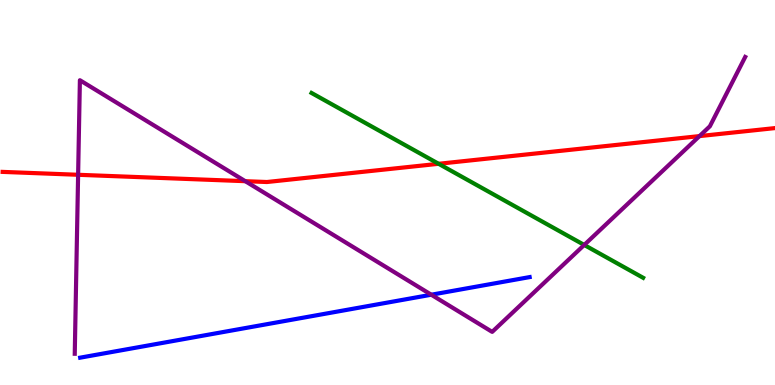[{'lines': ['blue', 'red'], 'intersections': []}, {'lines': ['green', 'red'], 'intersections': [{'x': 5.66, 'y': 5.75}]}, {'lines': ['purple', 'red'], 'intersections': [{'x': 1.01, 'y': 5.46}, {'x': 3.17, 'y': 5.29}, {'x': 9.03, 'y': 6.46}]}, {'lines': ['blue', 'green'], 'intersections': []}, {'lines': ['blue', 'purple'], 'intersections': [{'x': 5.57, 'y': 2.34}]}, {'lines': ['green', 'purple'], 'intersections': [{'x': 7.54, 'y': 3.64}]}]